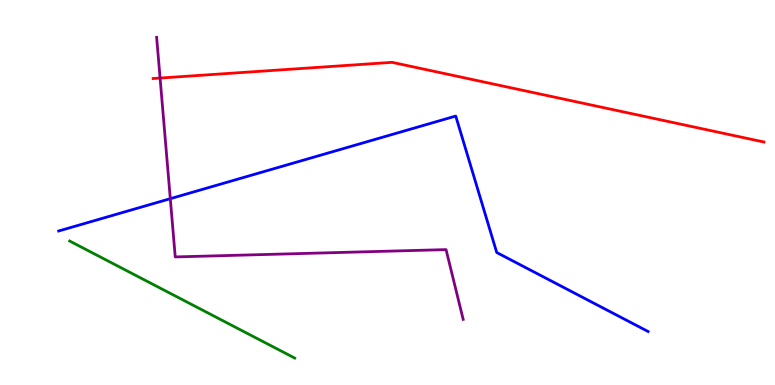[{'lines': ['blue', 'red'], 'intersections': []}, {'lines': ['green', 'red'], 'intersections': []}, {'lines': ['purple', 'red'], 'intersections': [{'x': 2.07, 'y': 7.97}]}, {'lines': ['blue', 'green'], 'intersections': []}, {'lines': ['blue', 'purple'], 'intersections': [{'x': 2.2, 'y': 4.84}]}, {'lines': ['green', 'purple'], 'intersections': []}]